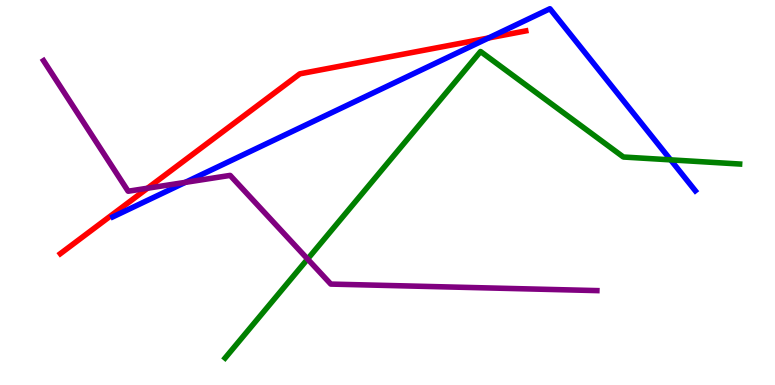[{'lines': ['blue', 'red'], 'intersections': [{'x': 6.3, 'y': 9.01}]}, {'lines': ['green', 'red'], 'intersections': []}, {'lines': ['purple', 'red'], 'intersections': [{'x': 1.9, 'y': 5.11}]}, {'lines': ['blue', 'green'], 'intersections': [{'x': 8.65, 'y': 5.85}]}, {'lines': ['blue', 'purple'], 'intersections': [{'x': 2.39, 'y': 5.26}]}, {'lines': ['green', 'purple'], 'intersections': [{'x': 3.97, 'y': 3.27}]}]